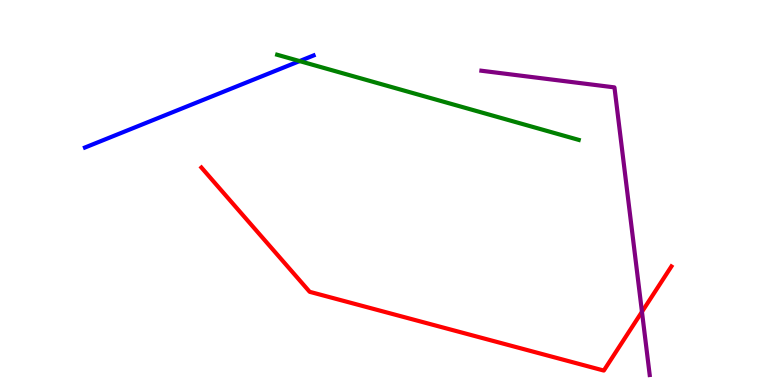[{'lines': ['blue', 'red'], 'intersections': []}, {'lines': ['green', 'red'], 'intersections': []}, {'lines': ['purple', 'red'], 'intersections': [{'x': 8.28, 'y': 1.9}]}, {'lines': ['blue', 'green'], 'intersections': [{'x': 3.87, 'y': 8.41}]}, {'lines': ['blue', 'purple'], 'intersections': []}, {'lines': ['green', 'purple'], 'intersections': []}]